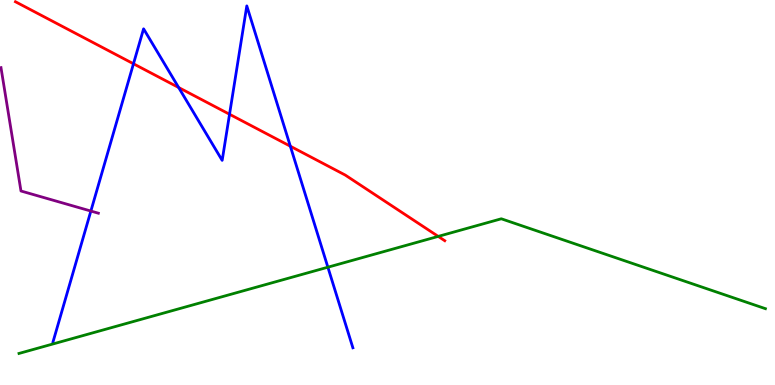[{'lines': ['blue', 'red'], 'intersections': [{'x': 1.72, 'y': 8.34}, {'x': 2.31, 'y': 7.73}, {'x': 2.96, 'y': 7.03}, {'x': 3.75, 'y': 6.2}]}, {'lines': ['green', 'red'], 'intersections': [{'x': 5.65, 'y': 3.86}]}, {'lines': ['purple', 'red'], 'intersections': []}, {'lines': ['blue', 'green'], 'intersections': [{'x': 4.23, 'y': 3.06}]}, {'lines': ['blue', 'purple'], 'intersections': [{'x': 1.17, 'y': 4.52}]}, {'lines': ['green', 'purple'], 'intersections': []}]